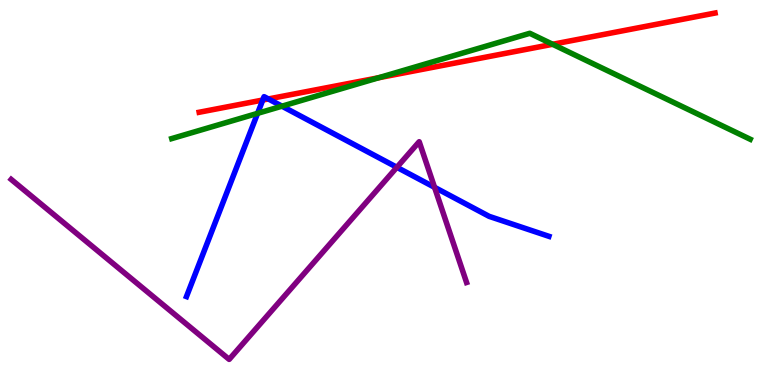[{'lines': ['blue', 'red'], 'intersections': [{'x': 3.39, 'y': 7.4}, {'x': 3.46, 'y': 7.43}]}, {'lines': ['green', 'red'], 'intersections': [{'x': 4.89, 'y': 7.98}, {'x': 7.13, 'y': 8.85}]}, {'lines': ['purple', 'red'], 'intersections': []}, {'lines': ['blue', 'green'], 'intersections': [{'x': 3.32, 'y': 7.06}, {'x': 3.64, 'y': 7.24}]}, {'lines': ['blue', 'purple'], 'intersections': [{'x': 5.12, 'y': 5.65}, {'x': 5.61, 'y': 5.13}]}, {'lines': ['green', 'purple'], 'intersections': []}]